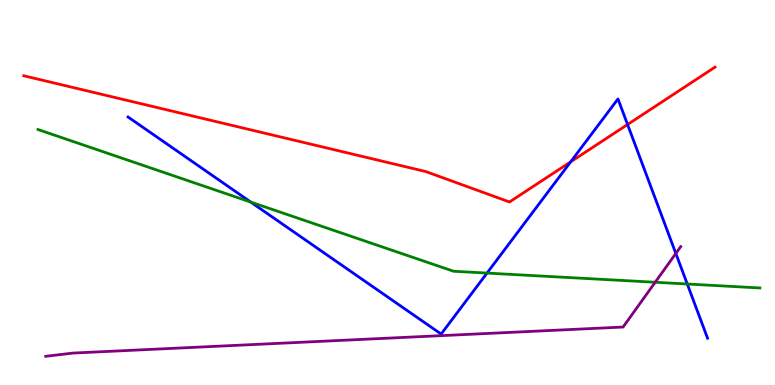[{'lines': ['blue', 'red'], 'intersections': [{'x': 7.36, 'y': 5.8}, {'x': 8.1, 'y': 6.77}]}, {'lines': ['green', 'red'], 'intersections': []}, {'lines': ['purple', 'red'], 'intersections': []}, {'lines': ['blue', 'green'], 'intersections': [{'x': 3.24, 'y': 4.75}, {'x': 6.28, 'y': 2.91}, {'x': 8.87, 'y': 2.62}]}, {'lines': ['blue', 'purple'], 'intersections': [{'x': 8.72, 'y': 3.42}]}, {'lines': ['green', 'purple'], 'intersections': [{'x': 8.45, 'y': 2.67}]}]